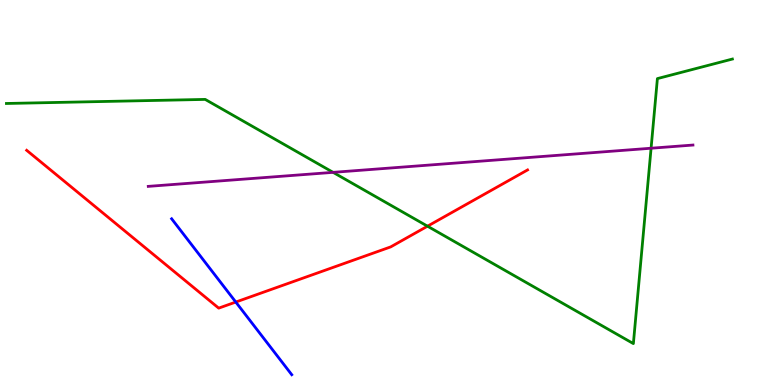[{'lines': ['blue', 'red'], 'intersections': [{'x': 3.04, 'y': 2.15}]}, {'lines': ['green', 'red'], 'intersections': [{'x': 5.52, 'y': 4.12}]}, {'lines': ['purple', 'red'], 'intersections': []}, {'lines': ['blue', 'green'], 'intersections': []}, {'lines': ['blue', 'purple'], 'intersections': []}, {'lines': ['green', 'purple'], 'intersections': [{'x': 4.3, 'y': 5.52}, {'x': 8.4, 'y': 6.15}]}]